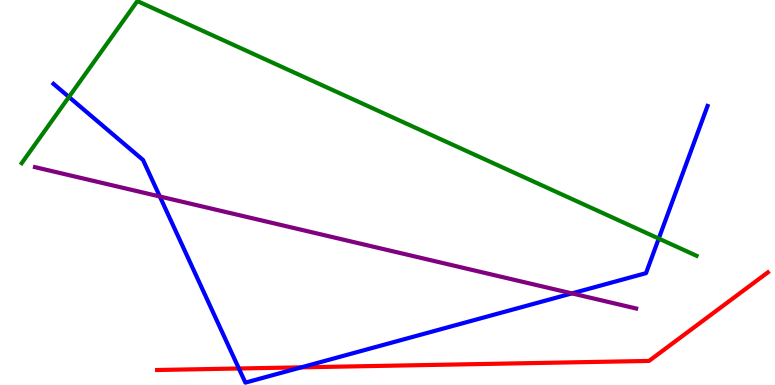[{'lines': ['blue', 'red'], 'intersections': [{'x': 3.08, 'y': 0.429}, {'x': 3.89, 'y': 0.459}]}, {'lines': ['green', 'red'], 'intersections': []}, {'lines': ['purple', 'red'], 'intersections': []}, {'lines': ['blue', 'green'], 'intersections': [{'x': 0.889, 'y': 7.48}, {'x': 8.5, 'y': 3.8}]}, {'lines': ['blue', 'purple'], 'intersections': [{'x': 2.06, 'y': 4.9}, {'x': 7.38, 'y': 2.38}]}, {'lines': ['green', 'purple'], 'intersections': []}]